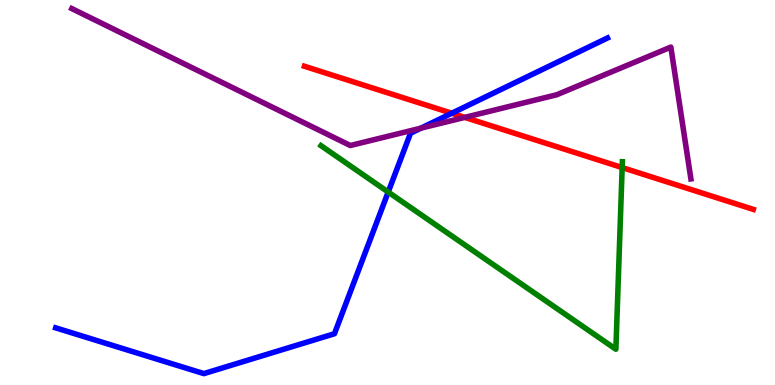[{'lines': ['blue', 'red'], 'intersections': [{'x': 5.83, 'y': 7.06}]}, {'lines': ['green', 'red'], 'intersections': [{'x': 8.03, 'y': 5.65}]}, {'lines': ['purple', 'red'], 'intersections': [{'x': 6.0, 'y': 6.95}]}, {'lines': ['blue', 'green'], 'intersections': [{'x': 5.01, 'y': 5.01}]}, {'lines': ['blue', 'purple'], 'intersections': [{'x': 5.43, 'y': 6.67}]}, {'lines': ['green', 'purple'], 'intersections': []}]